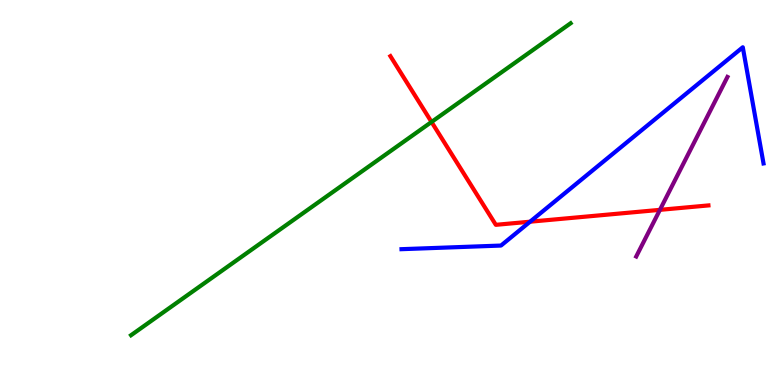[{'lines': ['blue', 'red'], 'intersections': [{'x': 6.84, 'y': 4.24}]}, {'lines': ['green', 'red'], 'intersections': [{'x': 5.57, 'y': 6.83}]}, {'lines': ['purple', 'red'], 'intersections': [{'x': 8.52, 'y': 4.55}]}, {'lines': ['blue', 'green'], 'intersections': []}, {'lines': ['blue', 'purple'], 'intersections': []}, {'lines': ['green', 'purple'], 'intersections': []}]